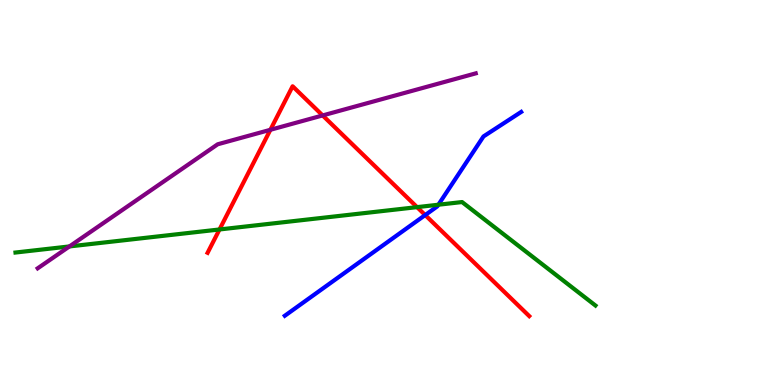[{'lines': ['blue', 'red'], 'intersections': [{'x': 5.49, 'y': 4.41}]}, {'lines': ['green', 'red'], 'intersections': [{'x': 2.83, 'y': 4.04}, {'x': 5.38, 'y': 4.62}]}, {'lines': ['purple', 'red'], 'intersections': [{'x': 3.49, 'y': 6.63}, {'x': 4.16, 'y': 7.0}]}, {'lines': ['blue', 'green'], 'intersections': [{'x': 5.66, 'y': 4.68}]}, {'lines': ['blue', 'purple'], 'intersections': []}, {'lines': ['green', 'purple'], 'intersections': [{'x': 0.896, 'y': 3.6}]}]